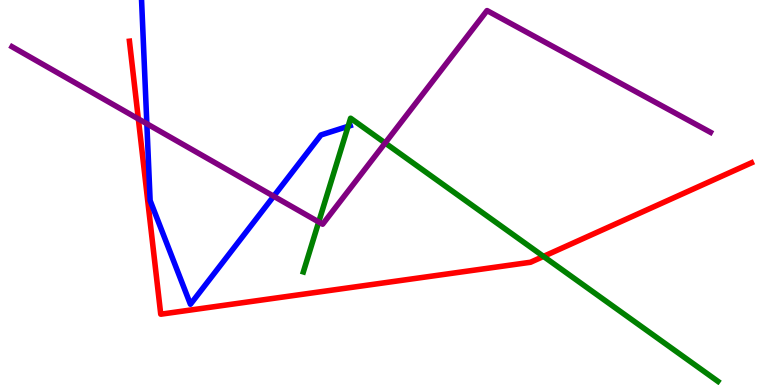[{'lines': ['blue', 'red'], 'intersections': []}, {'lines': ['green', 'red'], 'intersections': [{'x': 7.01, 'y': 3.34}]}, {'lines': ['purple', 'red'], 'intersections': [{'x': 1.79, 'y': 6.91}]}, {'lines': ['blue', 'green'], 'intersections': [{'x': 4.49, 'y': 6.72}]}, {'lines': ['blue', 'purple'], 'intersections': [{'x': 1.89, 'y': 6.79}, {'x': 3.53, 'y': 4.9}]}, {'lines': ['green', 'purple'], 'intersections': [{'x': 4.11, 'y': 4.23}, {'x': 4.97, 'y': 6.29}]}]